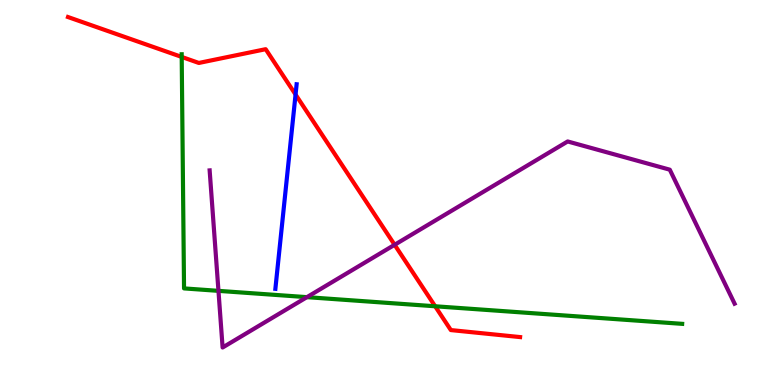[{'lines': ['blue', 'red'], 'intersections': [{'x': 3.81, 'y': 7.54}]}, {'lines': ['green', 'red'], 'intersections': [{'x': 2.34, 'y': 8.52}, {'x': 5.61, 'y': 2.04}]}, {'lines': ['purple', 'red'], 'intersections': [{'x': 5.09, 'y': 3.64}]}, {'lines': ['blue', 'green'], 'intersections': []}, {'lines': ['blue', 'purple'], 'intersections': []}, {'lines': ['green', 'purple'], 'intersections': [{'x': 2.82, 'y': 2.45}, {'x': 3.96, 'y': 2.28}]}]